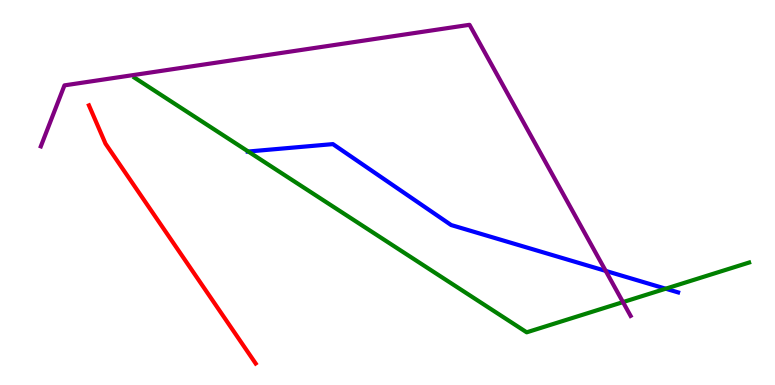[{'lines': ['blue', 'red'], 'intersections': []}, {'lines': ['green', 'red'], 'intersections': []}, {'lines': ['purple', 'red'], 'intersections': []}, {'lines': ['blue', 'green'], 'intersections': [{'x': 3.2, 'y': 6.06}, {'x': 8.59, 'y': 2.5}]}, {'lines': ['blue', 'purple'], 'intersections': [{'x': 7.82, 'y': 2.96}]}, {'lines': ['green', 'purple'], 'intersections': [{'x': 8.04, 'y': 2.15}]}]